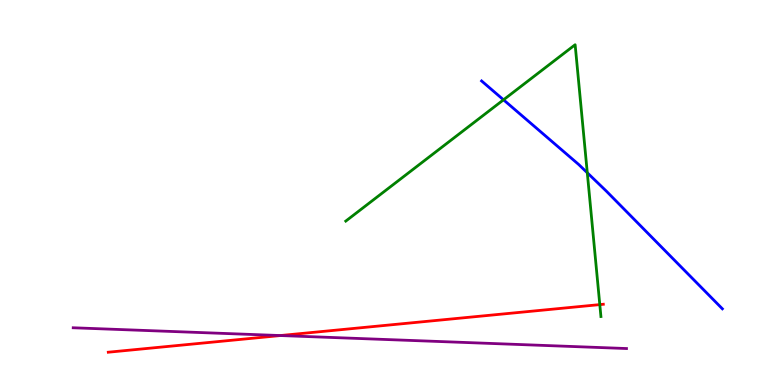[{'lines': ['blue', 'red'], 'intersections': []}, {'lines': ['green', 'red'], 'intersections': [{'x': 7.74, 'y': 2.09}]}, {'lines': ['purple', 'red'], 'intersections': [{'x': 3.62, 'y': 1.28}]}, {'lines': ['blue', 'green'], 'intersections': [{'x': 6.5, 'y': 7.41}, {'x': 7.58, 'y': 5.51}]}, {'lines': ['blue', 'purple'], 'intersections': []}, {'lines': ['green', 'purple'], 'intersections': []}]